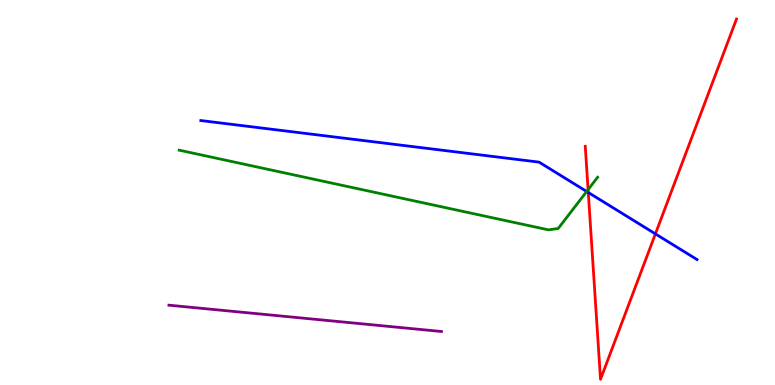[{'lines': ['blue', 'red'], 'intersections': [{'x': 7.59, 'y': 5.0}, {'x': 8.46, 'y': 3.93}]}, {'lines': ['green', 'red'], 'intersections': [{'x': 7.59, 'y': 5.07}]}, {'lines': ['purple', 'red'], 'intersections': []}, {'lines': ['blue', 'green'], 'intersections': [{'x': 7.57, 'y': 5.03}]}, {'lines': ['blue', 'purple'], 'intersections': []}, {'lines': ['green', 'purple'], 'intersections': []}]